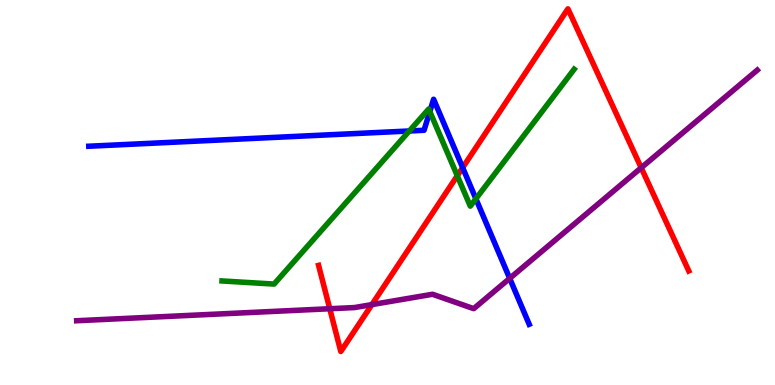[{'lines': ['blue', 'red'], 'intersections': [{'x': 5.97, 'y': 5.65}]}, {'lines': ['green', 'red'], 'intersections': [{'x': 5.9, 'y': 5.43}]}, {'lines': ['purple', 'red'], 'intersections': [{'x': 4.26, 'y': 1.98}, {'x': 4.8, 'y': 2.09}, {'x': 8.27, 'y': 5.64}]}, {'lines': ['blue', 'green'], 'intersections': [{'x': 5.28, 'y': 6.6}, {'x': 5.55, 'y': 7.1}, {'x': 6.14, 'y': 4.84}]}, {'lines': ['blue', 'purple'], 'intersections': [{'x': 6.58, 'y': 2.77}]}, {'lines': ['green', 'purple'], 'intersections': []}]